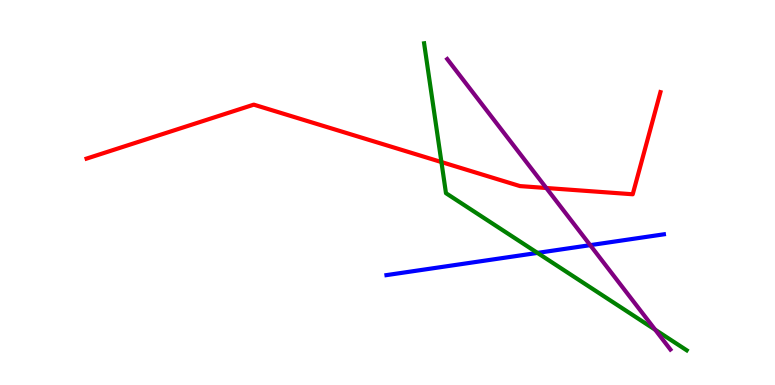[{'lines': ['blue', 'red'], 'intersections': []}, {'lines': ['green', 'red'], 'intersections': [{'x': 5.7, 'y': 5.79}]}, {'lines': ['purple', 'red'], 'intersections': [{'x': 7.05, 'y': 5.12}]}, {'lines': ['blue', 'green'], 'intersections': [{'x': 6.94, 'y': 3.43}]}, {'lines': ['blue', 'purple'], 'intersections': [{'x': 7.62, 'y': 3.63}]}, {'lines': ['green', 'purple'], 'intersections': [{'x': 8.45, 'y': 1.44}]}]